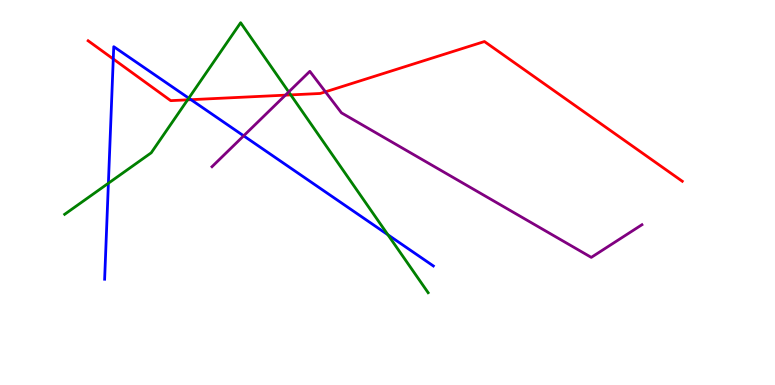[{'lines': ['blue', 'red'], 'intersections': [{'x': 1.46, 'y': 8.47}, {'x': 2.46, 'y': 7.41}]}, {'lines': ['green', 'red'], 'intersections': [{'x': 2.42, 'y': 7.41}, {'x': 3.75, 'y': 7.54}]}, {'lines': ['purple', 'red'], 'intersections': [{'x': 3.68, 'y': 7.53}, {'x': 4.2, 'y': 7.62}]}, {'lines': ['blue', 'green'], 'intersections': [{'x': 1.4, 'y': 5.24}, {'x': 2.44, 'y': 7.45}, {'x': 5.01, 'y': 3.9}]}, {'lines': ['blue', 'purple'], 'intersections': [{'x': 3.14, 'y': 6.47}]}, {'lines': ['green', 'purple'], 'intersections': [{'x': 3.73, 'y': 7.61}]}]